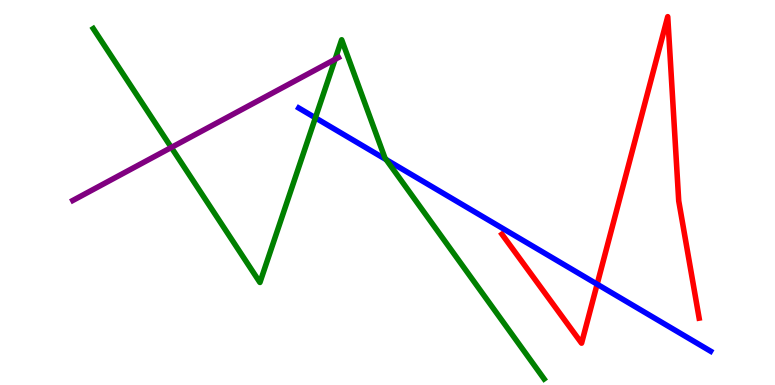[{'lines': ['blue', 'red'], 'intersections': [{'x': 7.71, 'y': 2.62}]}, {'lines': ['green', 'red'], 'intersections': []}, {'lines': ['purple', 'red'], 'intersections': []}, {'lines': ['blue', 'green'], 'intersections': [{'x': 4.07, 'y': 6.94}, {'x': 4.98, 'y': 5.85}]}, {'lines': ['blue', 'purple'], 'intersections': []}, {'lines': ['green', 'purple'], 'intersections': [{'x': 2.21, 'y': 6.17}, {'x': 4.32, 'y': 8.46}]}]